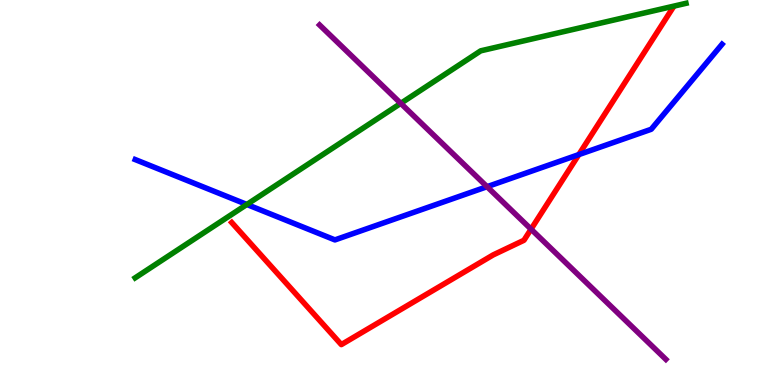[{'lines': ['blue', 'red'], 'intersections': [{'x': 7.47, 'y': 5.98}]}, {'lines': ['green', 'red'], 'intersections': []}, {'lines': ['purple', 'red'], 'intersections': [{'x': 6.85, 'y': 4.05}]}, {'lines': ['blue', 'green'], 'intersections': [{'x': 3.19, 'y': 4.69}]}, {'lines': ['blue', 'purple'], 'intersections': [{'x': 6.28, 'y': 5.15}]}, {'lines': ['green', 'purple'], 'intersections': [{'x': 5.17, 'y': 7.32}]}]